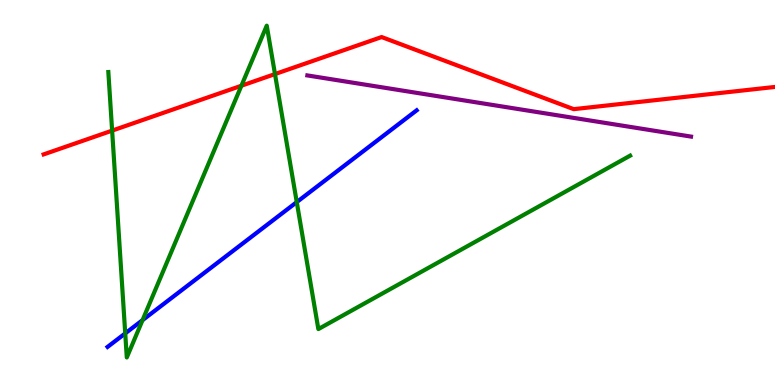[{'lines': ['blue', 'red'], 'intersections': []}, {'lines': ['green', 'red'], 'intersections': [{'x': 1.45, 'y': 6.61}, {'x': 3.11, 'y': 7.77}, {'x': 3.55, 'y': 8.08}]}, {'lines': ['purple', 'red'], 'intersections': []}, {'lines': ['blue', 'green'], 'intersections': [{'x': 1.62, 'y': 1.34}, {'x': 1.84, 'y': 1.68}, {'x': 3.83, 'y': 4.75}]}, {'lines': ['blue', 'purple'], 'intersections': []}, {'lines': ['green', 'purple'], 'intersections': []}]